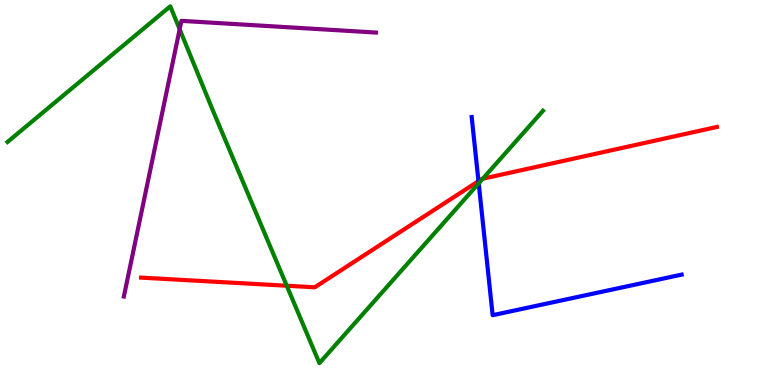[{'lines': ['blue', 'red'], 'intersections': [{'x': 6.17, 'y': 5.29}]}, {'lines': ['green', 'red'], 'intersections': [{'x': 3.7, 'y': 2.58}, {'x': 6.23, 'y': 5.36}]}, {'lines': ['purple', 'red'], 'intersections': []}, {'lines': ['blue', 'green'], 'intersections': [{'x': 6.18, 'y': 5.24}]}, {'lines': ['blue', 'purple'], 'intersections': []}, {'lines': ['green', 'purple'], 'intersections': [{'x': 2.32, 'y': 9.24}]}]